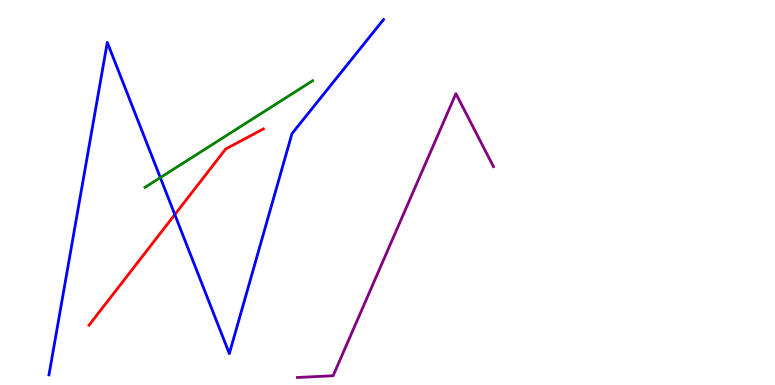[{'lines': ['blue', 'red'], 'intersections': [{'x': 2.26, 'y': 4.43}]}, {'lines': ['green', 'red'], 'intersections': []}, {'lines': ['purple', 'red'], 'intersections': []}, {'lines': ['blue', 'green'], 'intersections': [{'x': 2.07, 'y': 5.39}]}, {'lines': ['blue', 'purple'], 'intersections': []}, {'lines': ['green', 'purple'], 'intersections': []}]